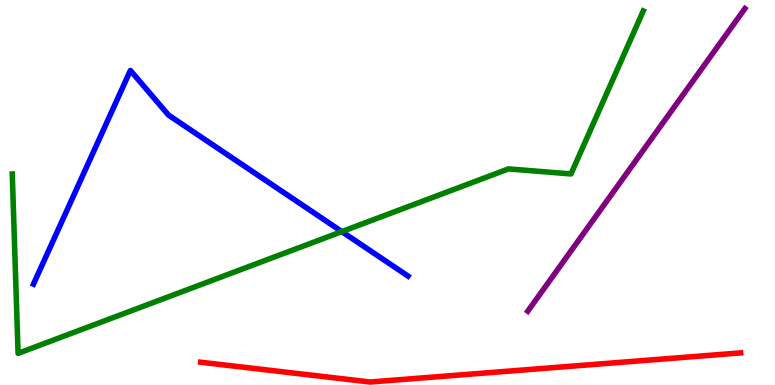[{'lines': ['blue', 'red'], 'intersections': []}, {'lines': ['green', 'red'], 'intersections': []}, {'lines': ['purple', 'red'], 'intersections': []}, {'lines': ['blue', 'green'], 'intersections': [{'x': 4.41, 'y': 3.98}]}, {'lines': ['blue', 'purple'], 'intersections': []}, {'lines': ['green', 'purple'], 'intersections': []}]